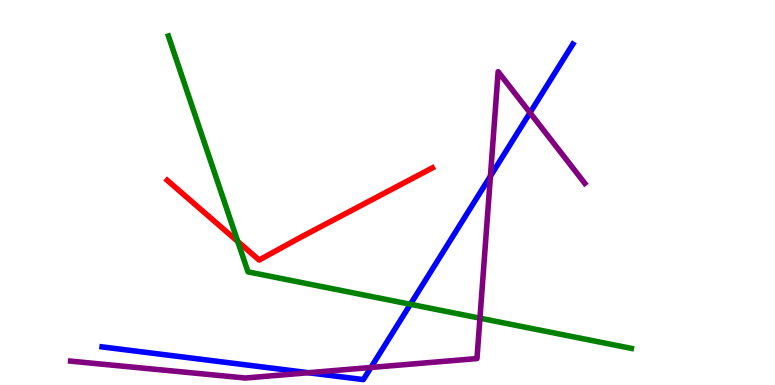[{'lines': ['blue', 'red'], 'intersections': []}, {'lines': ['green', 'red'], 'intersections': [{'x': 3.07, 'y': 3.73}]}, {'lines': ['purple', 'red'], 'intersections': []}, {'lines': ['blue', 'green'], 'intersections': [{'x': 5.3, 'y': 2.1}]}, {'lines': ['blue', 'purple'], 'intersections': [{'x': 3.98, 'y': 0.319}, {'x': 4.79, 'y': 0.455}, {'x': 6.33, 'y': 5.43}, {'x': 6.84, 'y': 7.07}]}, {'lines': ['green', 'purple'], 'intersections': [{'x': 6.19, 'y': 1.74}]}]